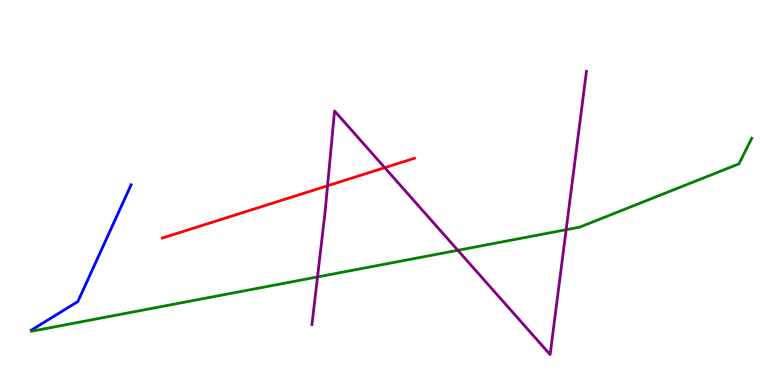[{'lines': ['blue', 'red'], 'intersections': []}, {'lines': ['green', 'red'], 'intersections': []}, {'lines': ['purple', 'red'], 'intersections': [{'x': 4.23, 'y': 5.17}, {'x': 4.96, 'y': 5.64}]}, {'lines': ['blue', 'green'], 'intersections': []}, {'lines': ['blue', 'purple'], 'intersections': []}, {'lines': ['green', 'purple'], 'intersections': [{'x': 4.1, 'y': 2.81}, {'x': 5.91, 'y': 3.5}, {'x': 7.31, 'y': 4.03}]}]